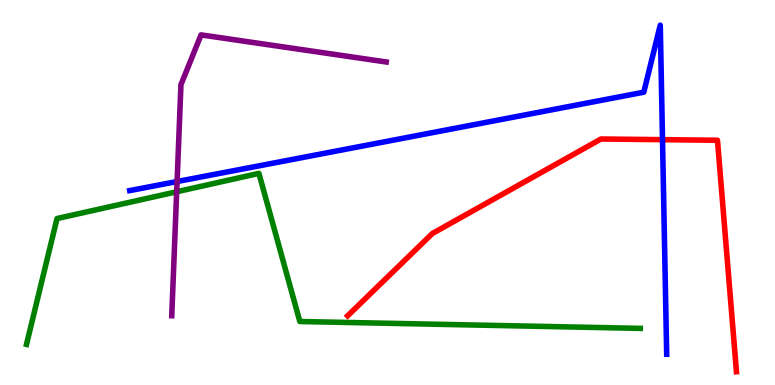[{'lines': ['blue', 'red'], 'intersections': [{'x': 8.55, 'y': 6.37}]}, {'lines': ['green', 'red'], 'intersections': []}, {'lines': ['purple', 'red'], 'intersections': []}, {'lines': ['blue', 'green'], 'intersections': []}, {'lines': ['blue', 'purple'], 'intersections': [{'x': 2.29, 'y': 5.28}]}, {'lines': ['green', 'purple'], 'intersections': [{'x': 2.28, 'y': 5.02}]}]